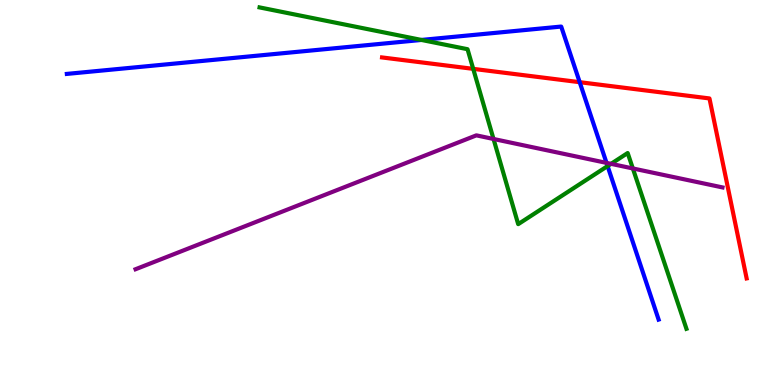[{'lines': ['blue', 'red'], 'intersections': [{'x': 7.48, 'y': 7.87}]}, {'lines': ['green', 'red'], 'intersections': [{'x': 6.11, 'y': 8.21}]}, {'lines': ['purple', 'red'], 'intersections': []}, {'lines': ['blue', 'green'], 'intersections': [{'x': 5.44, 'y': 8.96}, {'x': 7.84, 'y': 5.69}]}, {'lines': ['blue', 'purple'], 'intersections': [{'x': 7.83, 'y': 5.77}]}, {'lines': ['green', 'purple'], 'intersections': [{'x': 6.37, 'y': 6.39}, {'x': 7.88, 'y': 5.74}, {'x': 8.17, 'y': 5.62}]}]